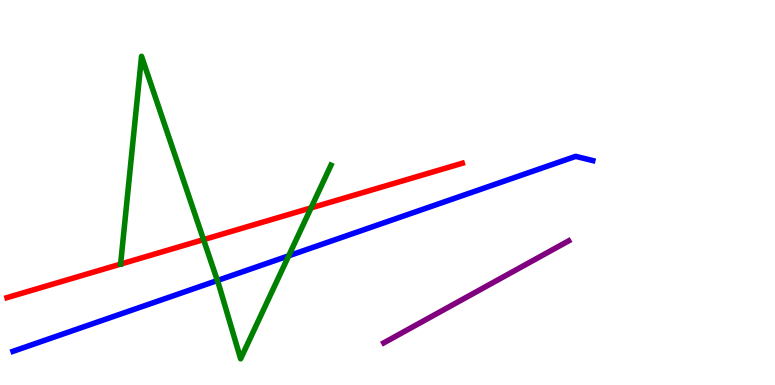[{'lines': ['blue', 'red'], 'intersections': []}, {'lines': ['green', 'red'], 'intersections': [{'x': 2.63, 'y': 3.78}, {'x': 4.01, 'y': 4.6}]}, {'lines': ['purple', 'red'], 'intersections': []}, {'lines': ['blue', 'green'], 'intersections': [{'x': 2.8, 'y': 2.71}, {'x': 3.73, 'y': 3.36}]}, {'lines': ['blue', 'purple'], 'intersections': []}, {'lines': ['green', 'purple'], 'intersections': []}]